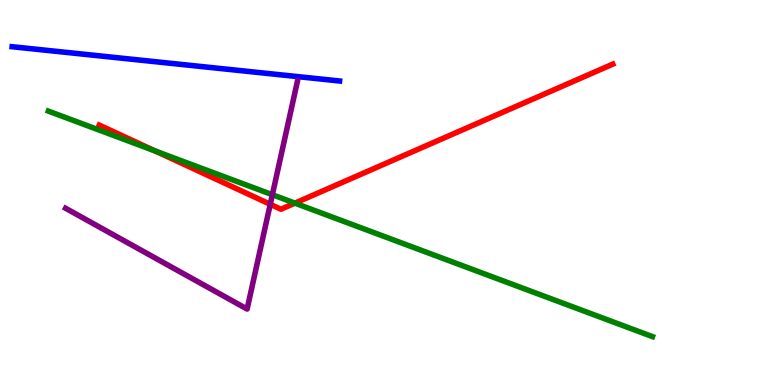[{'lines': ['blue', 'red'], 'intersections': []}, {'lines': ['green', 'red'], 'intersections': [{'x': 2.0, 'y': 6.08}, {'x': 3.81, 'y': 4.72}]}, {'lines': ['purple', 'red'], 'intersections': [{'x': 3.49, 'y': 4.69}]}, {'lines': ['blue', 'green'], 'intersections': []}, {'lines': ['blue', 'purple'], 'intersections': []}, {'lines': ['green', 'purple'], 'intersections': [{'x': 3.51, 'y': 4.94}]}]